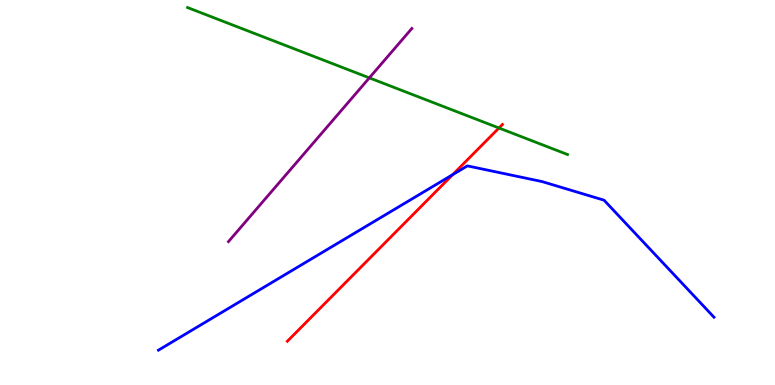[{'lines': ['blue', 'red'], 'intersections': [{'x': 5.84, 'y': 5.46}]}, {'lines': ['green', 'red'], 'intersections': [{'x': 6.44, 'y': 6.68}]}, {'lines': ['purple', 'red'], 'intersections': []}, {'lines': ['blue', 'green'], 'intersections': []}, {'lines': ['blue', 'purple'], 'intersections': []}, {'lines': ['green', 'purple'], 'intersections': [{'x': 4.77, 'y': 7.98}]}]